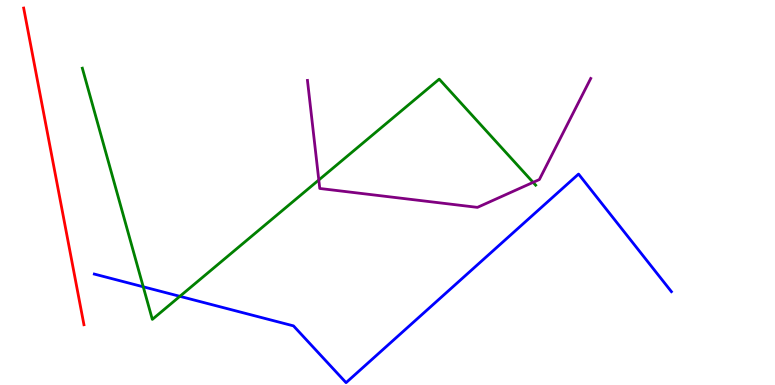[{'lines': ['blue', 'red'], 'intersections': []}, {'lines': ['green', 'red'], 'intersections': []}, {'lines': ['purple', 'red'], 'intersections': []}, {'lines': ['blue', 'green'], 'intersections': [{'x': 1.85, 'y': 2.55}, {'x': 2.32, 'y': 2.3}]}, {'lines': ['blue', 'purple'], 'intersections': []}, {'lines': ['green', 'purple'], 'intersections': [{'x': 4.11, 'y': 5.33}, {'x': 6.88, 'y': 5.26}]}]